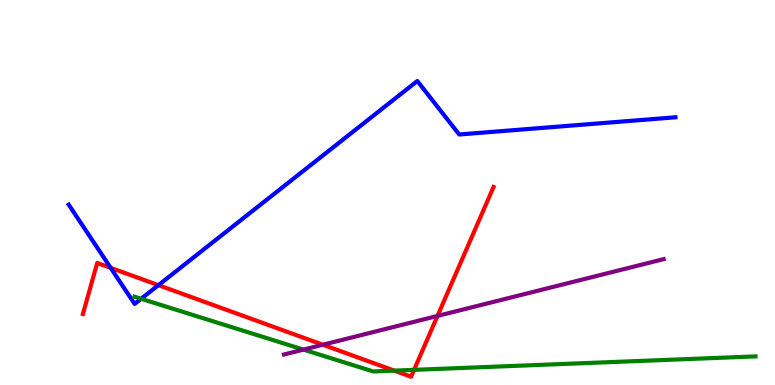[{'lines': ['blue', 'red'], 'intersections': [{'x': 1.43, 'y': 3.04}, {'x': 2.04, 'y': 2.59}]}, {'lines': ['green', 'red'], 'intersections': [{'x': 5.09, 'y': 0.373}, {'x': 5.34, 'y': 0.394}]}, {'lines': ['purple', 'red'], 'intersections': [{'x': 4.17, 'y': 1.05}, {'x': 5.65, 'y': 1.79}]}, {'lines': ['blue', 'green'], 'intersections': [{'x': 1.82, 'y': 2.24}]}, {'lines': ['blue', 'purple'], 'intersections': []}, {'lines': ['green', 'purple'], 'intersections': [{'x': 3.92, 'y': 0.919}]}]